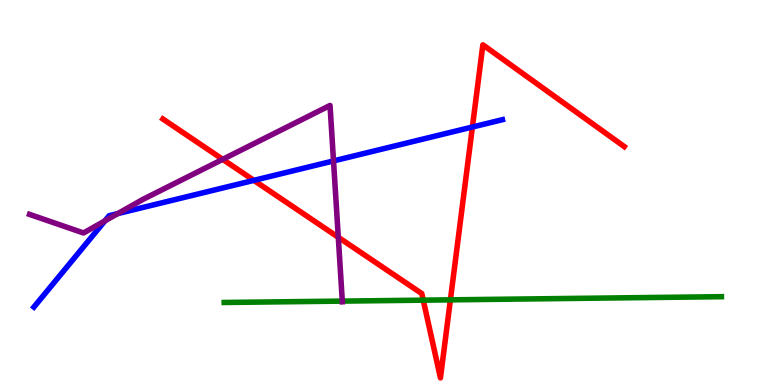[{'lines': ['blue', 'red'], 'intersections': [{'x': 3.28, 'y': 5.32}, {'x': 6.1, 'y': 6.7}]}, {'lines': ['green', 'red'], 'intersections': [{'x': 5.46, 'y': 2.2}, {'x': 5.81, 'y': 2.21}]}, {'lines': ['purple', 'red'], 'intersections': [{'x': 2.87, 'y': 5.86}, {'x': 4.37, 'y': 3.84}]}, {'lines': ['blue', 'green'], 'intersections': []}, {'lines': ['blue', 'purple'], 'intersections': [{'x': 1.35, 'y': 4.26}, {'x': 1.52, 'y': 4.45}, {'x': 4.3, 'y': 5.82}]}, {'lines': ['green', 'purple'], 'intersections': [{'x': 4.42, 'y': 2.18}]}]